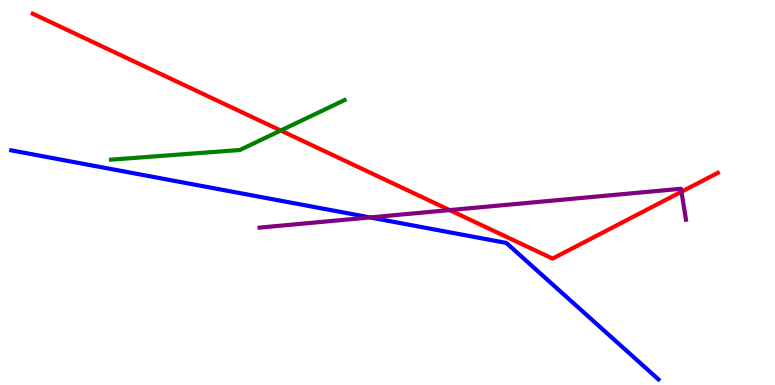[{'lines': ['blue', 'red'], 'intersections': []}, {'lines': ['green', 'red'], 'intersections': [{'x': 3.62, 'y': 6.61}]}, {'lines': ['purple', 'red'], 'intersections': [{'x': 5.8, 'y': 4.54}, {'x': 8.79, 'y': 5.02}]}, {'lines': ['blue', 'green'], 'intersections': []}, {'lines': ['blue', 'purple'], 'intersections': [{'x': 4.77, 'y': 4.35}]}, {'lines': ['green', 'purple'], 'intersections': []}]